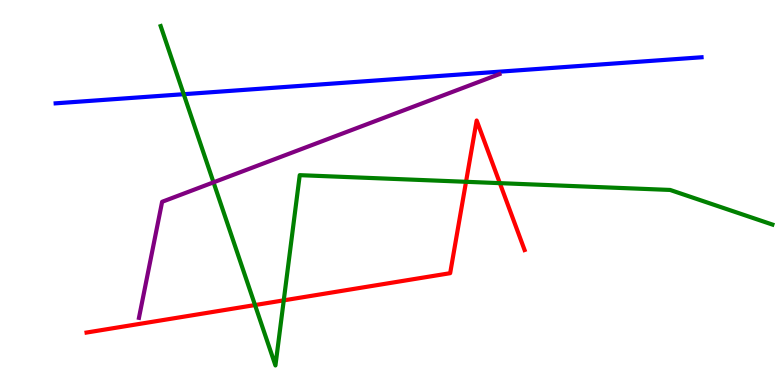[{'lines': ['blue', 'red'], 'intersections': []}, {'lines': ['green', 'red'], 'intersections': [{'x': 3.29, 'y': 2.08}, {'x': 3.66, 'y': 2.2}, {'x': 6.01, 'y': 5.28}, {'x': 6.45, 'y': 5.24}]}, {'lines': ['purple', 'red'], 'intersections': []}, {'lines': ['blue', 'green'], 'intersections': [{'x': 2.37, 'y': 7.55}]}, {'lines': ['blue', 'purple'], 'intersections': []}, {'lines': ['green', 'purple'], 'intersections': [{'x': 2.76, 'y': 5.26}]}]